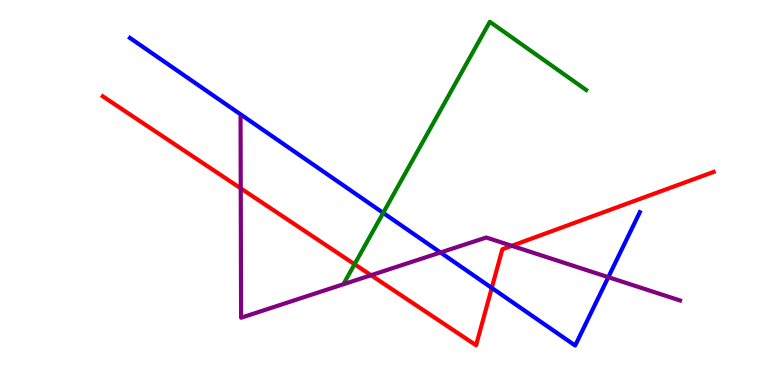[{'lines': ['blue', 'red'], 'intersections': [{'x': 6.35, 'y': 2.52}]}, {'lines': ['green', 'red'], 'intersections': [{'x': 4.57, 'y': 3.14}]}, {'lines': ['purple', 'red'], 'intersections': [{'x': 3.11, 'y': 5.11}, {'x': 4.79, 'y': 2.85}, {'x': 6.6, 'y': 3.62}]}, {'lines': ['blue', 'green'], 'intersections': [{'x': 4.94, 'y': 4.47}]}, {'lines': ['blue', 'purple'], 'intersections': [{'x': 5.68, 'y': 3.44}, {'x': 7.85, 'y': 2.8}]}, {'lines': ['green', 'purple'], 'intersections': []}]